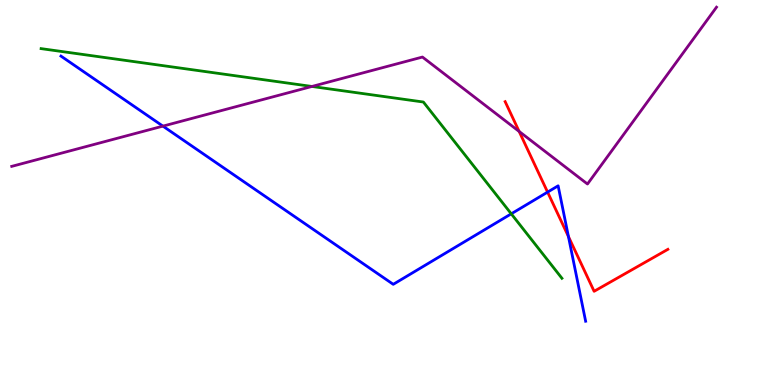[{'lines': ['blue', 'red'], 'intersections': [{'x': 7.07, 'y': 5.01}, {'x': 7.33, 'y': 3.86}]}, {'lines': ['green', 'red'], 'intersections': []}, {'lines': ['purple', 'red'], 'intersections': [{'x': 6.7, 'y': 6.59}]}, {'lines': ['blue', 'green'], 'intersections': [{'x': 6.6, 'y': 4.45}]}, {'lines': ['blue', 'purple'], 'intersections': [{'x': 2.1, 'y': 6.72}]}, {'lines': ['green', 'purple'], 'intersections': [{'x': 4.03, 'y': 7.75}]}]